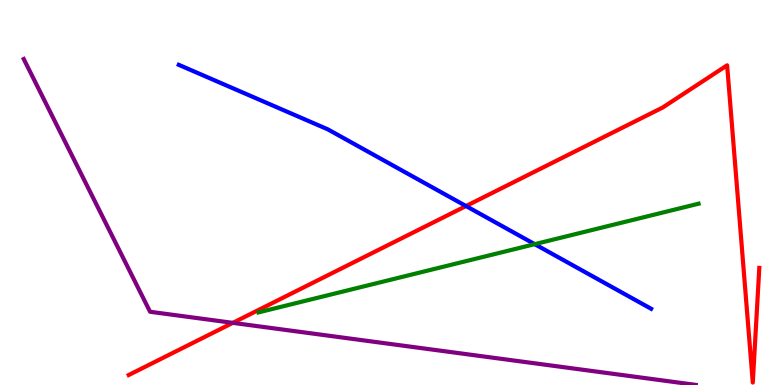[{'lines': ['blue', 'red'], 'intersections': [{'x': 6.01, 'y': 4.65}]}, {'lines': ['green', 'red'], 'intersections': []}, {'lines': ['purple', 'red'], 'intersections': [{'x': 3.0, 'y': 1.61}]}, {'lines': ['blue', 'green'], 'intersections': [{'x': 6.9, 'y': 3.66}]}, {'lines': ['blue', 'purple'], 'intersections': []}, {'lines': ['green', 'purple'], 'intersections': []}]